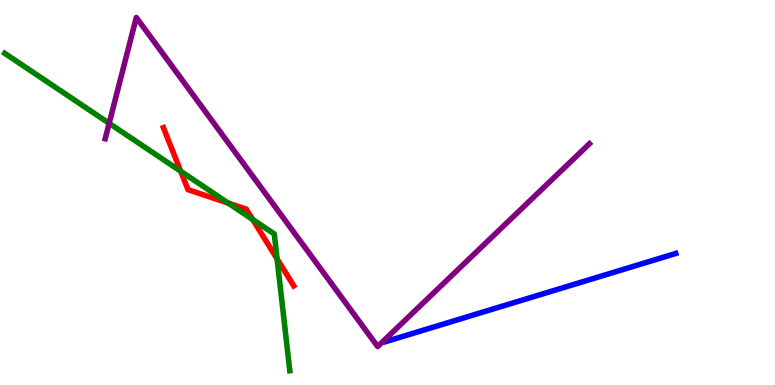[{'lines': ['blue', 'red'], 'intersections': []}, {'lines': ['green', 'red'], 'intersections': [{'x': 2.33, 'y': 5.55}, {'x': 2.95, 'y': 4.72}, {'x': 3.26, 'y': 4.3}, {'x': 3.58, 'y': 3.28}]}, {'lines': ['purple', 'red'], 'intersections': []}, {'lines': ['blue', 'green'], 'intersections': []}, {'lines': ['blue', 'purple'], 'intersections': []}, {'lines': ['green', 'purple'], 'intersections': [{'x': 1.41, 'y': 6.8}]}]